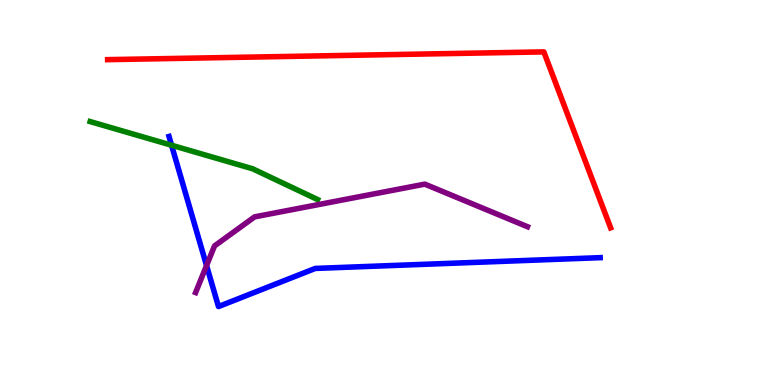[{'lines': ['blue', 'red'], 'intersections': []}, {'lines': ['green', 'red'], 'intersections': []}, {'lines': ['purple', 'red'], 'intersections': []}, {'lines': ['blue', 'green'], 'intersections': [{'x': 2.21, 'y': 6.23}]}, {'lines': ['blue', 'purple'], 'intersections': [{'x': 2.67, 'y': 3.1}]}, {'lines': ['green', 'purple'], 'intersections': []}]